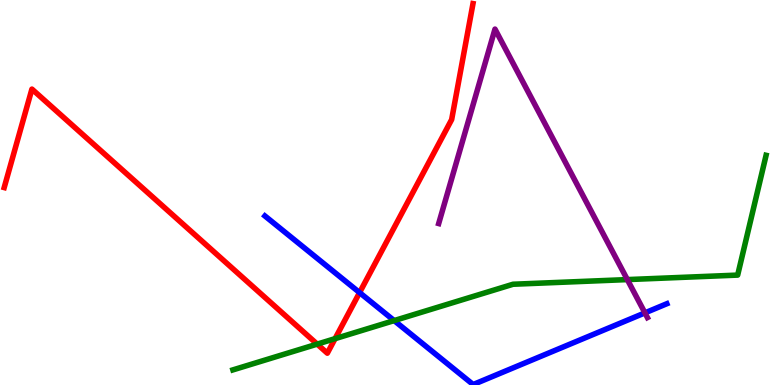[{'lines': ['blue', 'red'], 'intersections': [{'x': 4.64, 'y': 2.4}]}, {'lines': ['green', 'red'], 'intersections': [{'x': 4.09, 'y': 1.06}, {'x': 4.32, 'y': 1.2}]}, {'lines': ['purple', 'red'], 'intersections': []}, {'lines': ['blue', 'green'], 'intersections': [{'x': 5.09, 'y': 1.67}]}, {'lines': ['blue', 'purple'], 'intersections': [{'x': 8.32, 'y': 1.87}]}, {'lines': ['green', 'purple'], 'intersections': [{'x': 8.09, 'y': 2.74}]}]